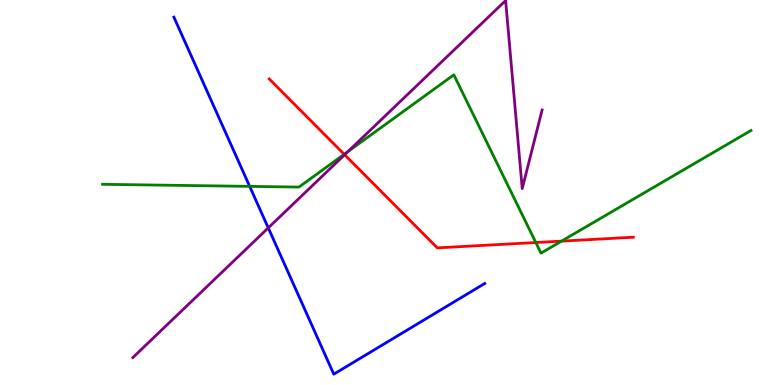[{'lines': ['blue', 'red'], 'intersections': []}, {'lines': ['green', 'red'], 'intersections': [{'x': 4.44, 'y': 5.99}, {'x': 6.91, 'y': 3.7}, {'x': 7.25, 'y': 3.74}]}, {'lines': ['purple', 'red'], 'intersections': [{'x': 4.45, 'y': 5.98}]}, {'lines': ['blue', 'green'], 'intersections': [{'x': 3.22, 'y': 5.16}]}, {'lines': ['blue', 'purple'], 'intersections': [{'x': 3.46, 'y': 4.08}]}, {'lines': ['green', 'purple'], 'intersections': [{'x': 4.49, 'y': 6.06}]}]